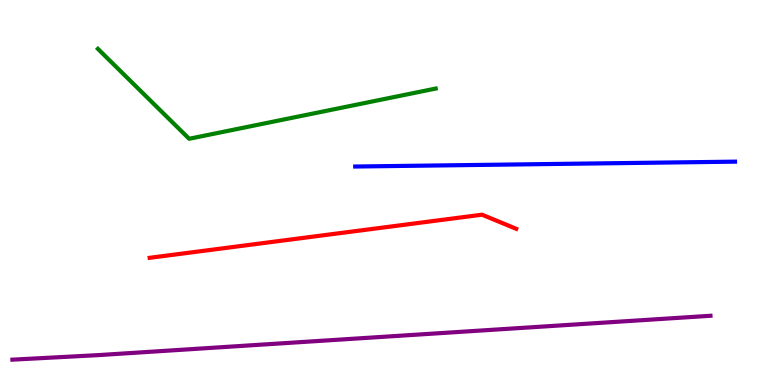[{'lines': ['blue', 'red'], 'intersections': []}, {'lines': ['green', 'red'], 'intersections': []}, {'lines': ['purple', 'red'], 'intersections': []}, {'lines': ['blue', 'green'], 'intersections': []}, {'lines': ['blue', 'purple'], 'intersections': []}, {'lines': ['green', 'purple'], 'intersections': []}]